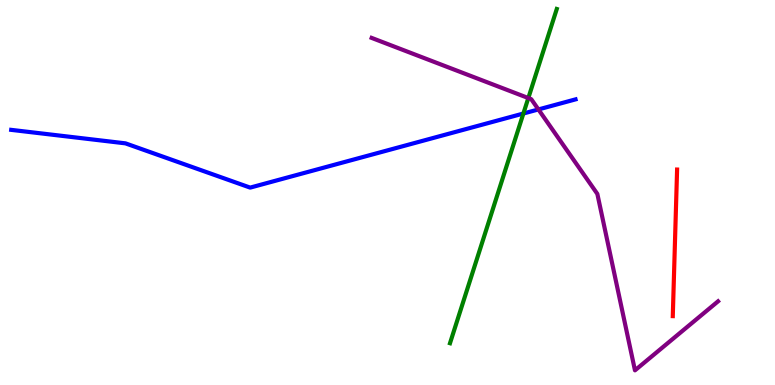[{'lines': ['blue', 'red'], 'intersections': []}, {'lines': ['green', 'red'], 'intersections': []}, {'lines': ['purple', 'red'], 'intersections': []}, {'lines': ['blue', 'green'], 'intersections': [{'x': 6.75, 'y': 7.05}]}, {'lines': ['blue', 'purple'], 'intersections': [{'x': 6.95, 'y': 7.16}]}, {'lines': ['green', 'purple'], 'intersections': [{'x': 6.82, 'y': 7.45}]}]